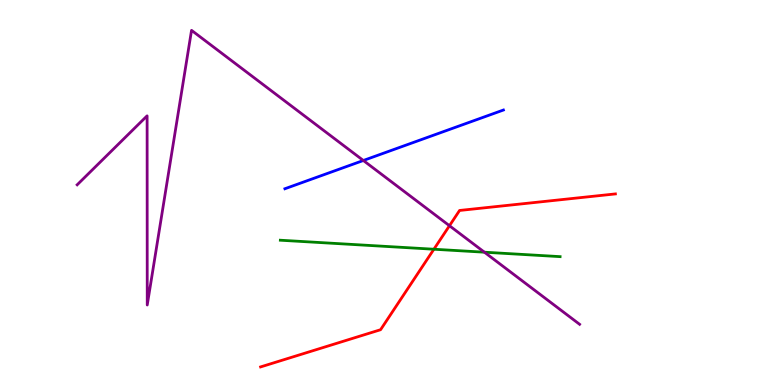[{'lines': ['blue', 'red'], 'intersections': []}, {'lines': ['green', 'red'], 'intersections': [{'x': 5.6, 'y': 3.53}]}, {'lines': ['purple', 'red'], 'intersections': [{'x': 5.8, 'y': 4.14}]}, {'lines': ['blue', 'green'], 'intersections': []}, {'lines': ['blue', 'purple'], 'intersections': [{'x': 4.69, 'y': 5.83}]}, {'lines': ['green', 'purple'], 'intersections': [{'x': 6.25, 'y': 3.45}]}]